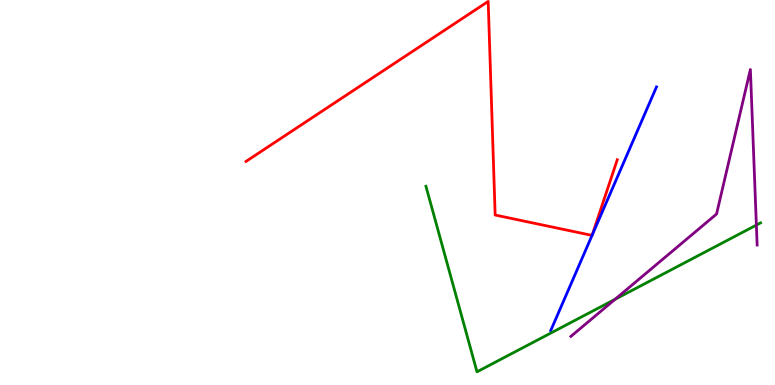[{'lines': ['blue', 'red'], 'intersections': [{'x': 7.64, 'y': 3.89}, {'x': 7.64, 'y': 3.89}]}, {'lines': ['green', 'red'], 'intersections': []}, {'lines': ['purple', 'red'], 'intersections': []}, {'lines': ['blue', 'green'], 'intersections': []}, {'lines': ['blue', 'purple'], 'intersections': []}, {'lines': ['green', 'purple'], 'intersections': [{'x': 7.94, 'y': 2.23}, {'x': 9.76, 'y': 4.15}]}]